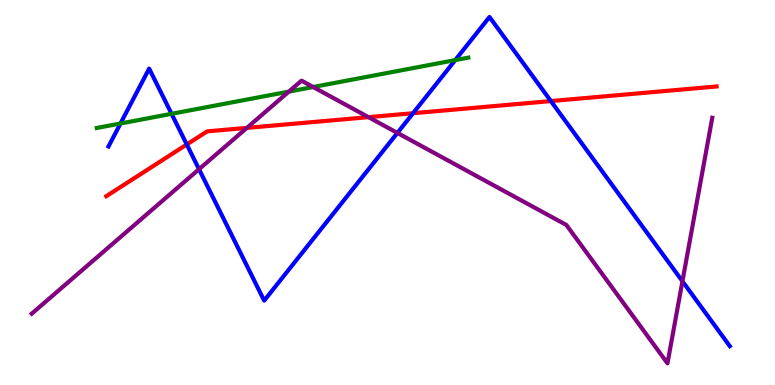[{'lines': ['blue', 'red'], 'intersections': [{'x': 2.41, 'y': 6.25}, {'x': 5.33, 'y': 7.06}, {'x': 7.11, 'y': 7.37}]}, {'lines': ['green', 'red'], 'intersections': []}, {'lines': ['purple', 'red'], 'intersections': [{'x': 3.19, 'y': 6.68}, {'x': 4.75, 'y': 6.96}]}, {'lines': ['blue', 'green'], 'intersections': [{'x': 1.55, 'y': 6.79}, {'x': 2.21, 'y': 7.04}, {'x': 5.87, 'y': 8.44}]}, {'lines': ['blue', 'purple'], 'intersections': [{'x': 2.57, 'y': 5.61}, {'x': 5.13, 'y': 6.55}, {'x': 8.81, 'y': 2.69}]}, {'lines': ['green', 'purple'], 'intersections': [{'x': 3.73, 'y': 7.62}, {'x': 4.04, 'y': 7.74}]}]